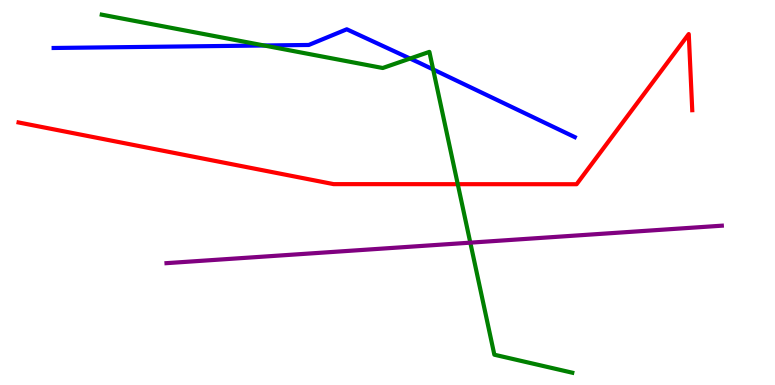[{'lines': ['blue', 'red'], 'intersections': []}, {'lines': ['green', 'red'], 'intersections': [{'x': 5.91, 'y': 5.22}]}, {'lines': ['purple', 'red'], 'intersections': []}, {'lines': ['blue', 'green'], 'intersections': [{'x': 3.41, 'y': 8.82}, {'x': 5.29, 'y': 8.48}, {'x': 5.59, 'y': 8.2}]}, {'lines': ['blue', 'purple'], 'intersections': []}, {'lines': ['green', 'purple'], 'intersections': [{'x': 6.07, 'y': 3.7}]}]